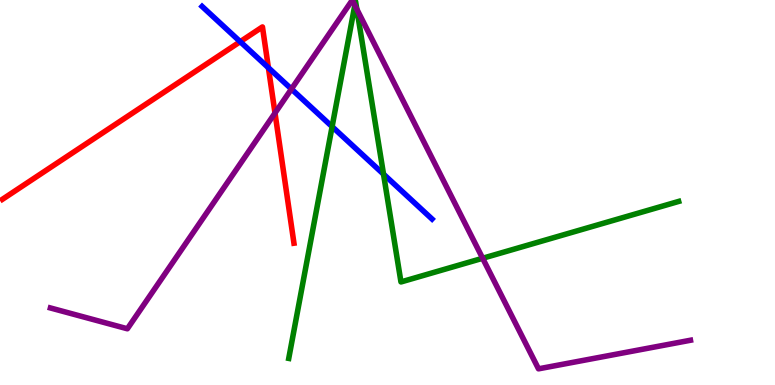[{'lines': ['blue', 'red'], 'intersections': [{'x': 3.1, 'y': 8.92}, {'x': 3.46, 'y': 8.24}]}, {'lines': ['green', 'red'], 'intersections': []}, {'lines': ['purple', 'red'], 'intersections': [{'x': 3.55, 'y': 7.06}]}, {'lines': ['blue', 'green'], 'intersections': [{'x': 4.29, 'y': 6.71}, {'x': 4.95, 'y': 5.48}]}, {'lines': ['blue', 'purple'], 'intersections': [{'x': 3.76, 'y': 7.69}]}, {'lines': ['green', 'purple'], 'intersections': [{'x': 4.58, 'y': 9.86}, {'x': 4.6, 'y': 9.76}, {'x': 6.23, 'y': 3.29}]}]